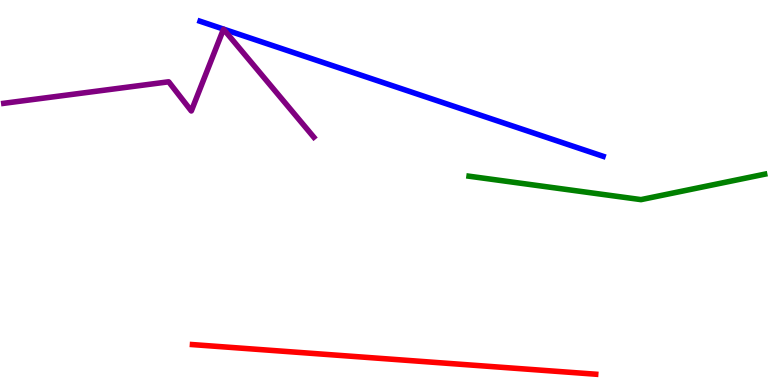[{'lines': ['blue', 'red'], 'intersections': []}, {'lines': ['green', 'red'], 'intersections': []}, {'lines': ['purple', 'red'], 'intersections': []}, {'lines': ['blue', 'green'], 'intersections': []}, {'lines': ['blue', 'purple'], 'intersections': []}, {'lines': ['green', 'purple'], 'intersections': []}]